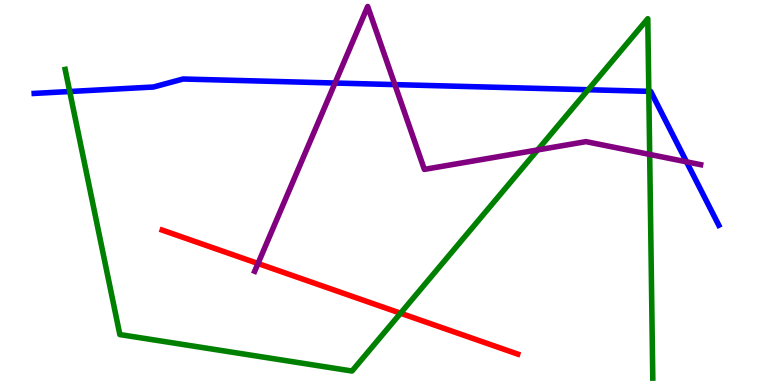[{'lines': ['blue', 'red'], 'intersections': []}, {'lines': ['green', 'red'], 'intersections': [{'x': 5.17, 'y': 1.86}]}, {'lines': ['purple', 'red'], 'intersections': [{'x': 3.33, 'y': 3.16}]}, {'lines': ['blue', 'green'], 'intersections': [{'x': 0.9, 'y': 7.62}, {'x': 7.59, 'y': 7.67}, {'x': 8.37, 'y': 7.63}]}, {'lines': ['blue', 'purple'], 'intersections': [{'x': 4.32, 'y': 7.84}, {'x': 5.09, 'y': 7.8}, {'x': 8.86, 'y': 5.8}]}, {'lines': ['green', 'purple'], 'intersections': [{'x': 6.94, 'y': 6.11}, {'x': 8.38, 'y': 5.99}]}]